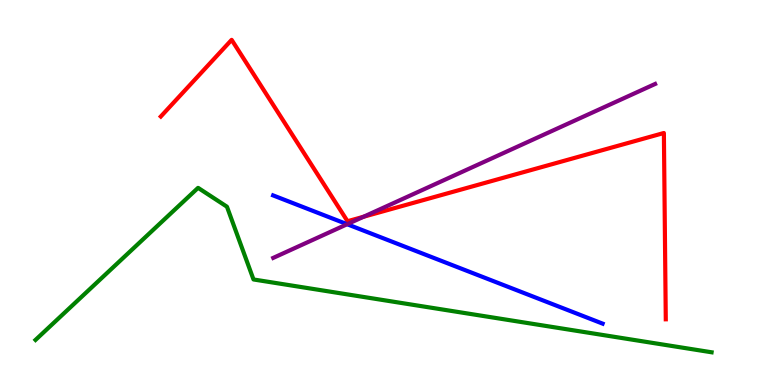[{'lines': ['blue', 'red'], 'intersections': []}, {'lines': ['green', 'red'], 'intersections': []}, {'lines': ['purple', 'red'], 'intersections': [{'x': 4.69, 'y': 4.37}]}, {'lines': ['blue', 'green'], 'intersections': []}, {'lines': ['blue', 'purple'], 'intersections': [{'x': 4.48, 'y': 4.18}]}, {'lines': ['green', 'purple'], 'intersections': []}]